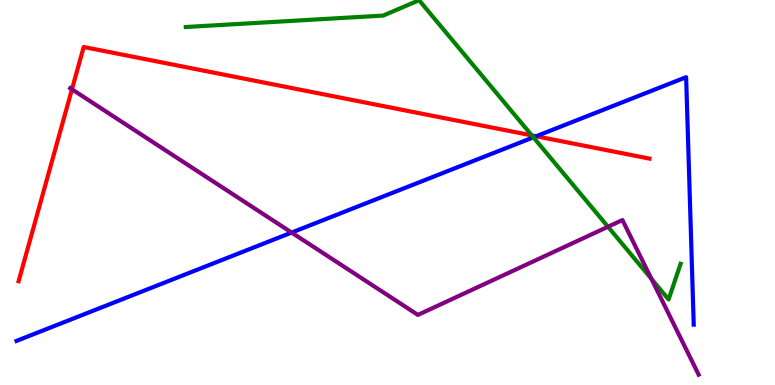[{'lines': ['blue', 'red'], 'intersections': [{'x': 6.92, 'y': 6.46}]}, {'lines': ['green', 'red'], 'intersections': [{'x': 6.86, 'y': 6.48}]}, {'lines': ['purple', 'red'], 'intersections': [{'x': 0.928, 'y': 7.68}]}, {'lines': ['blue', 'green'], 'intersections': [{'x': 6.88, 'y': 6.43}]}, {'lines': ['blue', 'purple'], 'intersections': [{'x': 3.76, 'y': 3.96}]}, {'lines': ['green', 'purple'], 'intersections': [{'x': 7.84, 'y': 4.11}, {'x': 8.41, 'y': 2.76}]}]